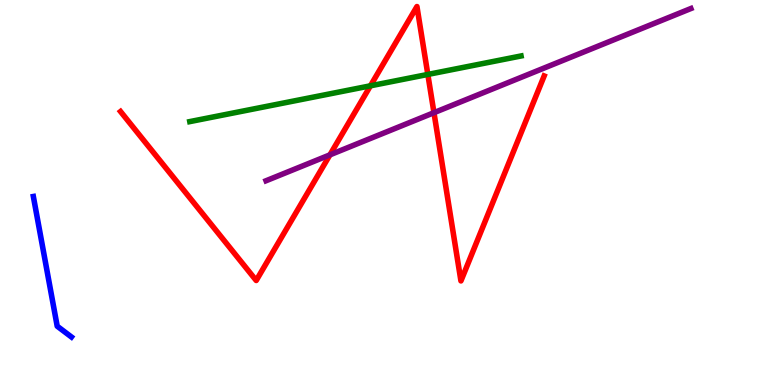[{'lines': ['blue', 'red'], 'intersections': []}, {'lines': ['green', 'red'], 'intersections': [{'x': 4.78, 'y': 7.77}, {'x': 5.52, 'y': 8.07}]}, {'lines': ['purple', 'red'], 'intersections': [{'x': 4.26, 'y': 5.98}, {'x': 5.6, 'y': 7.07}]}, {'lines': ['blue', 'green'], 'intersections': []}, {'lines': ['blue', 'purple'], 'intersections': []}, {'lines': ['green', 'purple'], 'intersections': []}]